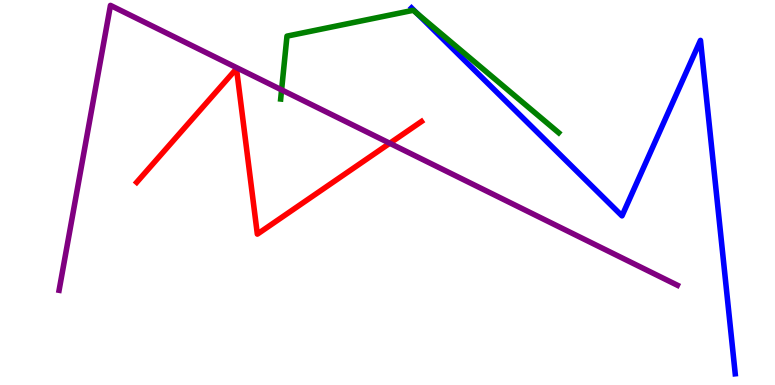[{'lines': ['blue', 'red'], 'intersections': []}, {'lines': ['green', 'red'], 'intersections': []}, {'lines': ['purple', 'red'], 'intersections': [{'x': 5.03, 'y': 6.28}]}, {'lines': ['blue', 'green'], 'intersections': [{'x': 5.39, 'y': 9.64}]}, {'lines': ['blue', 'purple'], 'intersections': []}, {'lines': ['green', 'purple'], 'intersections': [{'x': 3.63, 'y': 7.67}]}]